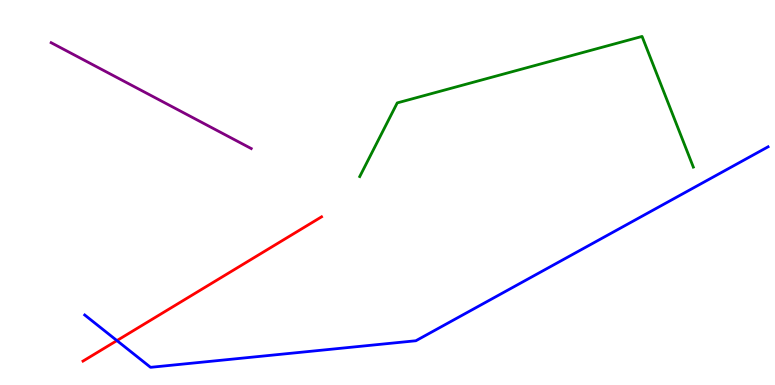[{'lines': ['blue', 'red'], 'intersections': [{'x': 1.51, 'y': 1.15}]}, {'lines': ['green', 'red'], 'intersections': []}, {'lines': ['purple', 'red'], 'intersections': []}, {'lines': ['blue', 'green'], 'intersections': []}, {'lines': ['blue', 'purple'], 'intersections': []}, {'lines': ['green', 'purple'], 'intersections': []}]